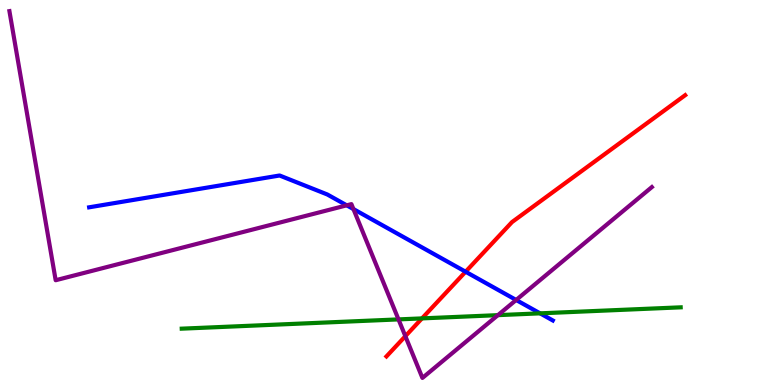[{'lines': ['blue', 'red'], 'intersections': [{'x': 6.01, 'y': 2.94}]}, {'lines': ['green', 'red'], 'intersections': [{'x': 5.45, 'y': 1.73}]}, {'lines': ['purple', 'red'], 'intersections': [{'x': 5.23, 'y': 1.27}]}, {'lines': ['blue', 'green'], 'intersections': [{'x': 6.97, 'y': 1.86}]}, {'lines': ['blue', 'purple'], 'intersections': [{'x': 4.47, 'y': 4.67}, {'x': 4.56, 'y': 4.57}, {'x': 6.66, 'y': 2.21}]}, {'lines': ['green', 'purple'], 'intersections': [{'x': 5.14, 'y': 1.7}, {'x': 6.42, 'y': 1.81}]}]